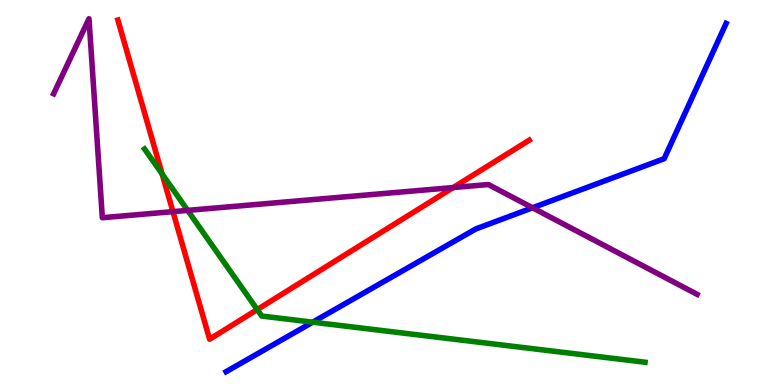[{'lines': ['blue', 'red'], 'intersections': []}, {'lines': ['green', 'red'], 'intersections': [{'x': 2.09, 'y': 5.48}, {'x': 3.32, 'y': 1.96}]}, {'lines': ['purple', 'red'], 'intersections': [{'x': 2.23, 'y': 4.5}, {'x': 5.85, 'y': 5.13}]}, {'lines': ['blue', 'green'], 'intersections': [{'x': 4.03, 'y': 1.63}]}, {'lines': ['blue', 'purple'], 'intersections': [{'x': 6.87, 'y': 4.6}]}, {'lines': ['green', 'purple'], 'intersections': [{'x': 2.42, 'y': 4.54}]}]